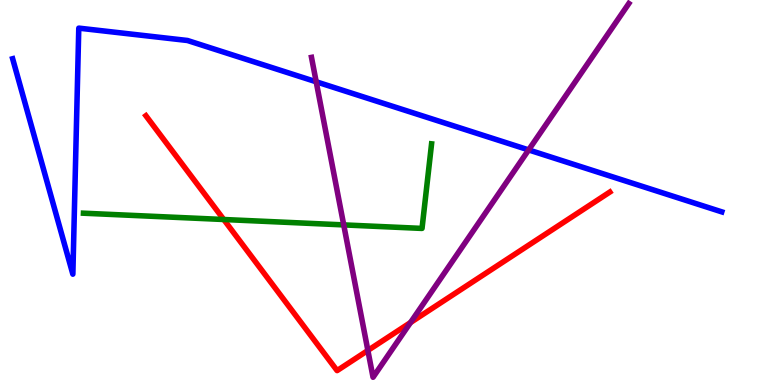[{'lines': ['blue', 'red'], 'intersections': []}, {'lines': ['green', 'red'], 'intersections': [{'x': 2.89, 'y': 4.3}]}, {'lines': ['purple', 'red'], 'intersections': [{'x': 4.75, 'y': 0.897}, {'x': 5.3, 'y': 1.62}]}, {'lines': ['blue', 'green'], 'intersections': []}, {'lines': ['blue', 'purple'], 'intersections': [{'x': 4.08, 'y': 7.88}, {'x': 6.82, 'y': 6.11}]}, {'lines': ['green', 'purple'], 'intersections': [{'x': 4.44, 'y': 4.16}]}]